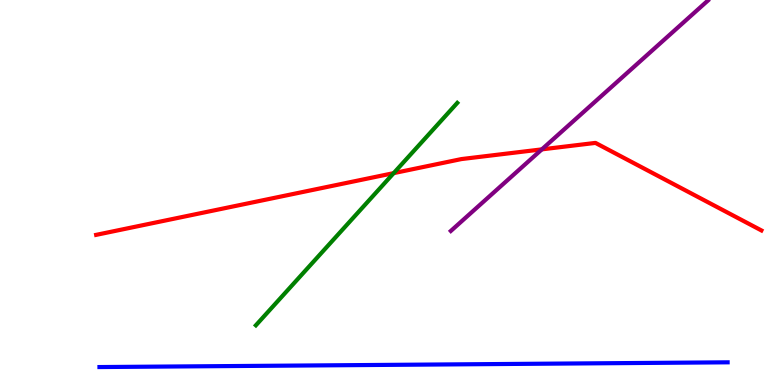[{'lines': ['blue', 'red'], 'intersections': []}, {'lines': ['green', 'red'], 'intersections': [{'x': 5.08, 'y': 5.5}]}, {'lines': ['purple', 'red'], 'intersections': [{'x': 6.99, 'y': 6.12}]}, {'lines': ['blue', 'green'], 'intersections': []}, {'lines': ['blue', 'purple'], 'intersections': []}, {'lines': ['green', 'purple'], 'intersections': []}]